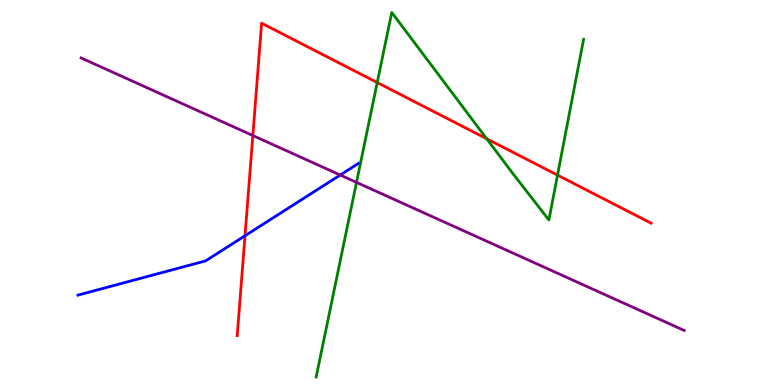[{'lines': ['blue', 'red'], 'intersections': [{'x': 3.16, 'y': 3.88}]}, {'lines': ['green', 'red'], 'intersections': [{'x': 4.87, 'y': 7.86}, {'x': 6.28, 'y': 6.4}, {'x': 7.19, 'y': 5.45}]}, {'lines': ['purple', 'red'], 'intersections': [{'x': 3.26, 'y': 6.48}]}, {'lines': ['blue', 'green'], 'intersections': []}, {'lines': ['blue', 'purple'], 'intersections': [{'x': 4.39, 'y': 5.45}]}, {'lines': ['green', 'purple'], 'intersections': [{'x': 4.6, 'y': 5.26}]}]